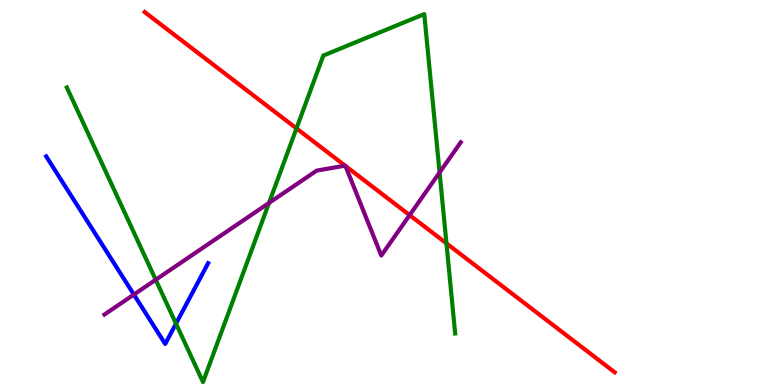[{'lines': ['blue', 'red'], 'intersections': []}, {'lines': ['green', 'red'], 'intersections': [{'x': 3.83, 'y': 6.66}, {'x': 5.76, 'y': 3.68}]}, {'lines': ['purple', 'red'], 'intersections': [{'x': 4.45, 'y': 5.7}, {'x': 4.46, 'y': 5.69}, {'x': 5.29, 'y': 4.41}]}, {'lines': ['blue', 'green'], 'intersections': [{'x': 2.27, 'y': 1.59}]}, {'lines': ['blue', 'purple'], 'intersections': [{'x': 1.73, 'y': 2.35}]}, {'lines': ['green', 'purple'], 'intersections': [{'x': 2.01, 'y': 2.73}, {'x': 3.47, 'y': 4.73}, {'x': 5.67, 'y': 5.52}]}]